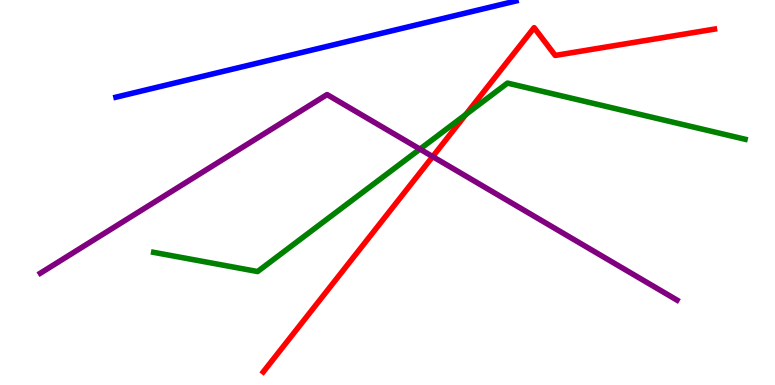[{'lines': ['blue', 'red'], 'intersections': []}, {'lines': ['green', 'red'], 'intersections': [{'x': 6.01, 'y': 7.02}]}, {'lines': ['purple', 'red'], 'intersections': [{'x': 5.58, 'y': 5.93}]}, {'lines': ['blue', 'green'], 'intersections': []}, {'lines': ['blue', 'purple'], 'intersections': []}, {'lines': ['green', 'purple'], 'intersections': [{'x': 5.42, 'y': 6.13}]}]